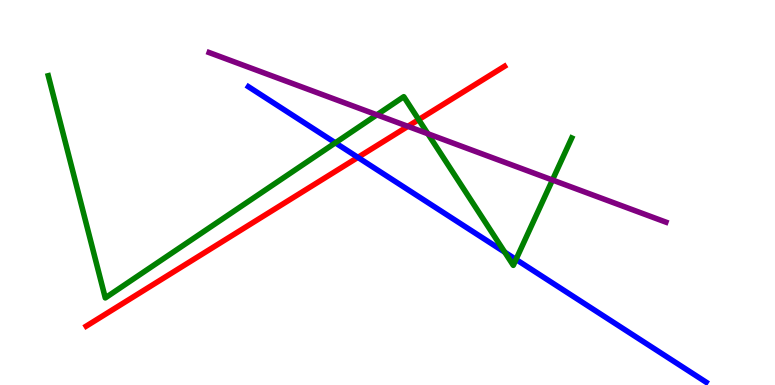[{'lines': ['blue', 'red'], 'intersections': [{'x': 4.62, 'y': 5.91}]}, {'lines': ['green', 'red'], 'intersections': [{'x': 5.4, 'y': 6.89}]}, {'lines': ['purple', 'red'], 'intersections': [{'x': 5.26, 'y': 6.72}]}, {'lines': ['blue', 'green'], 'intersections': [{'x': 4.33, 'y': 6.29}, {'x': 6.51, 'y': 3.45}, {'x': 6.66, 'y': 3.26}]}, {'lines': ['blue', 'purple'], 'intersections': []}, {'lines': ['green', 'purple'], 'intersections': [{'x': 4.86, 'y': 7.02}, {'x': 5.52, 'y': 6.53}, {'x': 7.13, 'y': 5.32}]}]